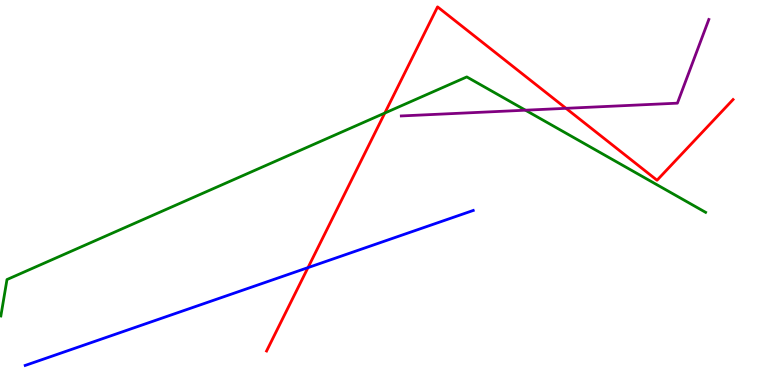[{'lines': ['blue', 'red'], 'intersections': [{'x': 3.97, 'y': 3.05}]}, {'lines': ['green', 'red'], 'intersections': [{'x': 4.97, 'y': 7.06}]}, {'lines': ['purple', 'red'], 'intersections': [{'x': 7.3, 'y': 7.19}]}, {'lines': ['blue', 'green'], 'intersections': []}, {'lines': ['blue', 'purple'], 'intersections': []}, {'lines': ['green', 'purple'], 'intersections': [{'x': 6.78, 'y': 7.14}]}]